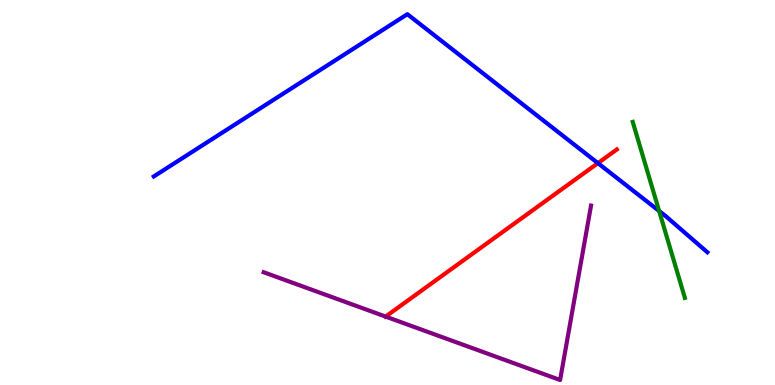[{'lines': ['blue', 'red'], 'intersections': [{'x': 7.72, 'y': 5.76}]}, {'lines': ['green', 'red'], 'intersections': []}, {'lines': ['purple', 'red'], 'intersections': [{'x': 4.98, 'y': 1.78}]}, {'lines': ['blue', 'green'], 'intersections': [{'x': 8.5, 'y': 4.52}]}, {'lines': ['blue', 'purple'], 'intersections': []}, {'lines': ['green', 'purple'], 'intersections': []}]